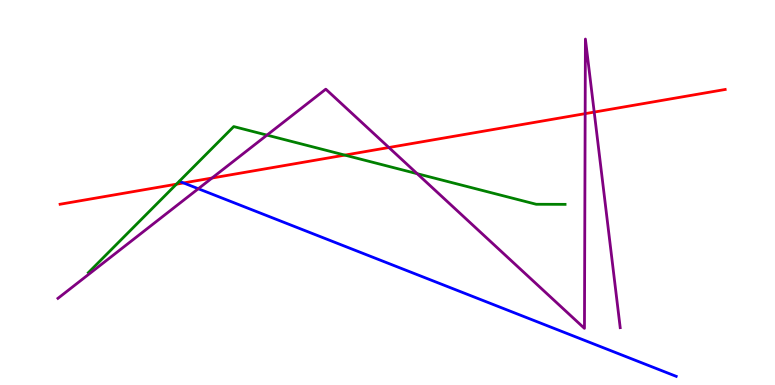[{'lines': ['blue', 'red'], 'intersections': [{'x': 2.37, 'y': 5.25}]}, {'lines': ['green', 'red'], 'intersections': [{'x': 2.28, 'y': 5.22}, {'x': 4.45, 'y': 5.97}]}, {'lines': ['purple', 'red'], 'intersections': [{'x': 2.74, 'y': 5.38}, {'x': 5.02, 'y': 6.17}, {'x': 7.55, 'y': 7.05}, {'x': 7.67, 'y': 7.09}]}, {'lines': ['blue', 'green'], 'intersections': []}, {'lines': ['blue', 'purple'], 'intersections': [{'x': 2.56, 'y': 5.1}]}, {'lines': ['green', 'purple'], 'intersections': [{'x': 3.44, 'y': 6.49}, {'x': 5.38, 'y': 5.49}]}]